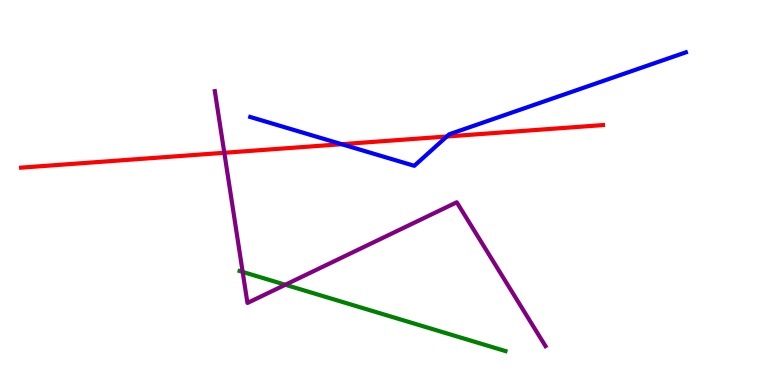[{'lines': ['blue', 'red'], 'intersections': [{'x': 4.41, 'y': 6.25}, {'x': 5.77, 'y': 6.45}]}, {'lines': ['green', 'red'], 'intersections': []}, {'lines': ['purple', 'red'], 'intersections': [{'x': 2.89, 'y': 6.03}]}, {'lines': ['blue', 'green'], 'intersections': []}, {'lines': ['blue', 'purple'], 'intersections': []}, {'lines': ['green', 'purple'], 'intersections': [{'x': 3.13, 'y': 2.94}, {'x': 3.68, 'y': 2.6}]}]